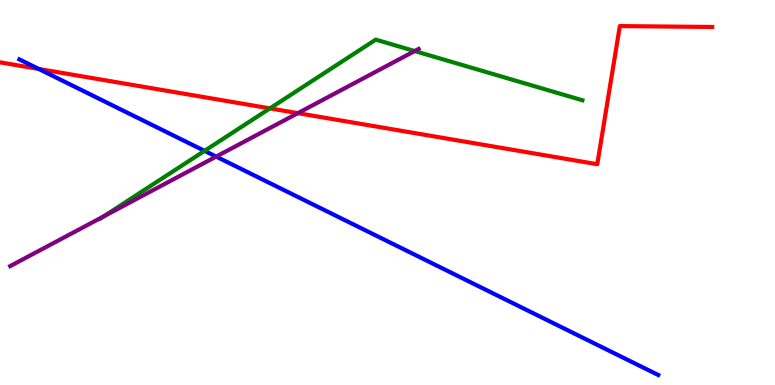[{'lines': ['blue', 'red'], 'intersections': [{'x': 0.5, 'y': 8.21}]}, {'lines': ['green', 'red'], 'intersections': [{'x': 3.48, 'y': 7.18}]}, {'lines': ['purple', 'red'], 'intersections': [{'x': 3.84, 'y': 7.06}]}, {'lines': ['blue', 'green'], 'intersections': [{'x': 2.64, 'y': 6.08}]}, {'lines': ['blue', 'purple'], 'intersections': [{'x': 2.79, 'y': 5.93}]}, {'lines': ['green', 'purple'], 'intersections': [{'x': 1.34, 'y': 4.38}, {'x': 5.35, 'y': 8.67}]}]